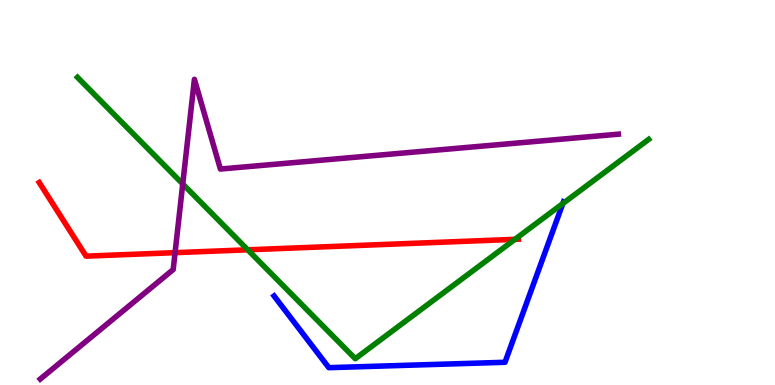[{'lines': ['blue', 'red'], 'intersections': []}, {'lines': ['green', 'red'], 'intersections': [{'x': 3.2, 'y': 3.51}, {'x': 6.64, 'y': 3.78}]}, {'lines': ['purple', 'red'], 'intersections': [{'x': 2.26, 'y': 3.44}]}, {'lines': ['blue', 'green'], 'intersections': [{'x': 7.26, 'y': 4.71}]}, {'lines': ['blue', 'purple'], 'intersections': []}, {'lines': ['green', 'purple'], 'intersections': [{'x': 2.36, 'y': 5.22}]}]